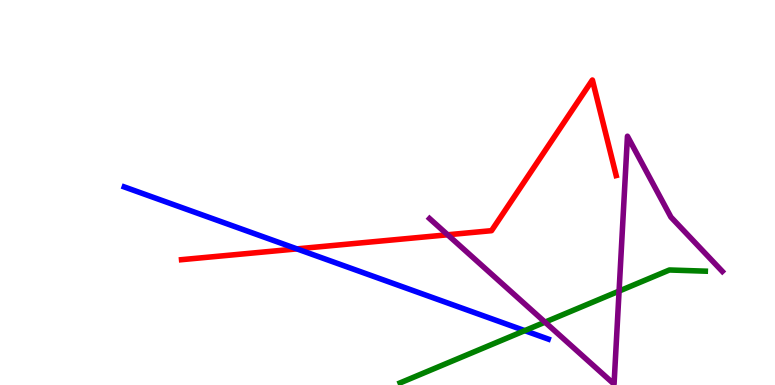[{'lines': ['blue', 'red'], 'intersections': [{'x': 3.83, 'y': 3.54}]}, {'lines': ['green', 'red'], 'intersections': []}, {'lines': ['purple', 'red'], 'intersections': [{'x': 5.78, 'y': 3.9}]}, {'lines': ['blue', 'green'], 'intersections': [{'x': 6.77, 'y': 1.41}]}, {'lines': ['blue', 'purple'], 'intersections': []}, {'lines': ['green', 'purple'], 'intersections': [{'x': 7.03, 'y': 1.63}, {'x': 7.99, 'y': 2.44}]}]